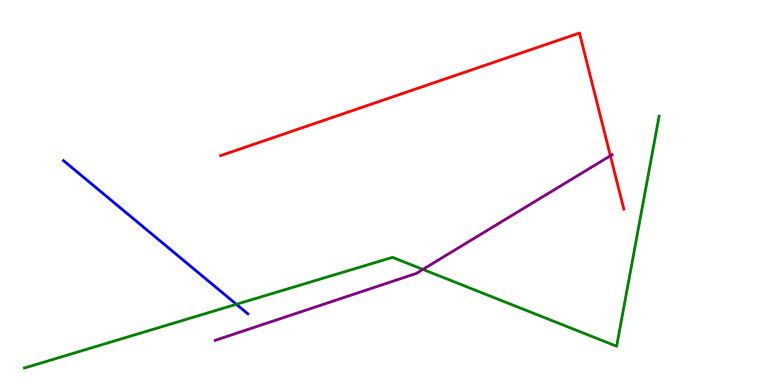[{'lines': ['blue', 'red'], 'intersections': []}, {'lines': ['green', 'red'], 'intersections': []}, {'lines': ['purple', 'red'], 'intersections': [{'x': 7.88, 'y': 5.95}]}, {'lines': ['blue', 'green'], 'intersections': [{'x': 3.05, 'y': 2.1}]}, {'lines': ['blue', 'purple'], 'intersections': []}, {'lines': ['green', 'purple'], 'intersections': [{'x': 5.46, 'y': 3.0}]}]